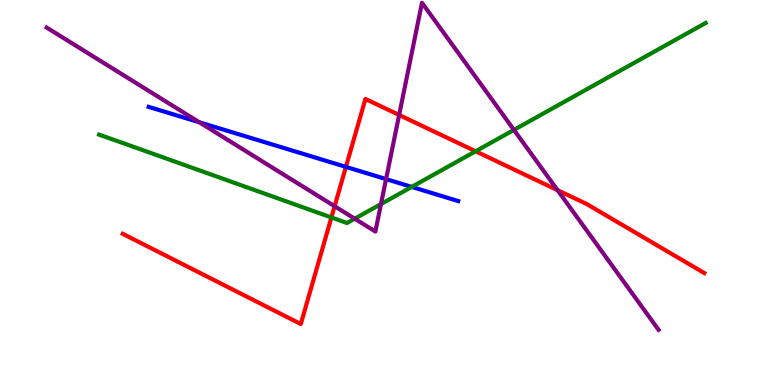[{'lines': ['blue', 'red'], 'intersections': [{'x': 4.46, 'y': 5.67}]}, {'lines': ['green', 'red'], 'intersections': [{'x': 4.28, 'y': 4.35}, {'x': 6.14, 'y': 6.07}]}, {'lines': ['purple', 'red'], 'intersections': [{'x': 4.32, 'y': 4.64}, {'x': 5.15, 'y': 7.01}, {'x': 7.19, 'y': 5.06}]}, {'lines': ['blue', 'green'], 'intersections': [{'x': 5.31, 'y': 5.15}]}, {'lines': ['blue', 'purple'], 'intersections': [{'x': 2.57, 'y': 6.82}, {'x': 4.98, 'y': 5.35}]}, {'lines': ['green', 'purple'], 'intersections': [{'x': 4.58, 'y': 4.32}, {'x': 4.92, 'y': 4.7}, {'x': 6.63, 'y': 6.63}]}]